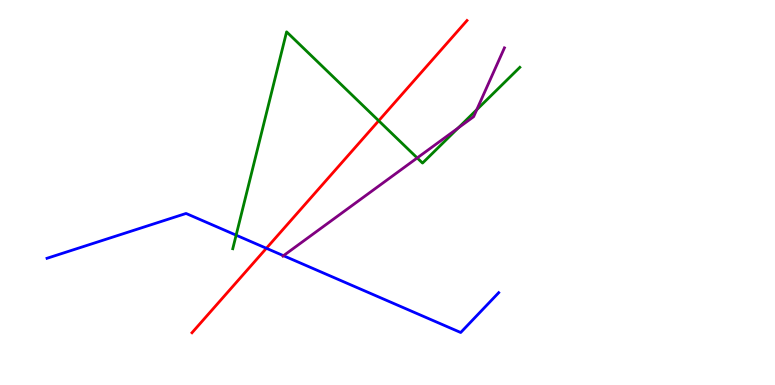[{'lines': ['blue', 'red'], 'intersections': [{'x': 3.44, 'y': 3.55}]}, {'lines': ['green', 'red'], 'intersections': [{'x': 4.89, 'y': 6.86}]}, {'lines': ['purple', 'red'], 'intersections': []}, {'lines': ['blue', 'green'], 'intersections': [{'x': 3.05, 'y': 3.89}]}, {'lines': ['blue', 'purple'], 'intersections': [{'x': 3.66, 'y': 3.36}]}, {'lines': ['green', 'purple'], 'intersections': [{'x': 5.38, 'y': 5.9}, {'x': 5.91, 'y': 6.68}, {'x': 6.15, 'y': 7.15}]}]